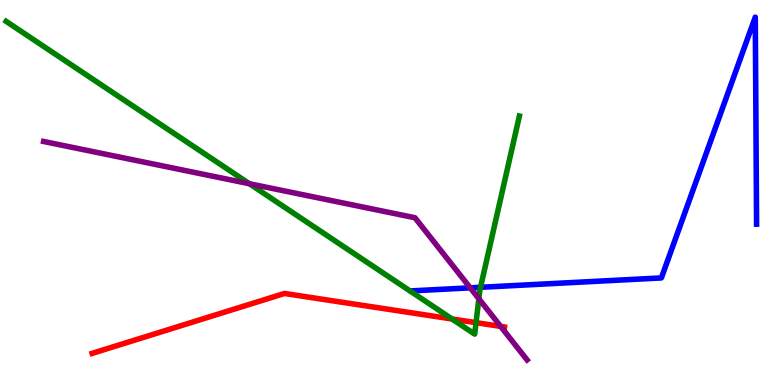[{'lines': ['blue', 'red'], 'intersections': []}, {'lines': ['green', 'red'], 'intersections': [{'x': 5.83, 'y': 1.71}, {'x': 6.14, 'y': 1.62}]}, {'lines': ['purple', 'red'], 'intersections': [{'x': 6.46, 'y': 1.52}]}, {'lines': ['blue', 'green'], 'intersections': [{'x': 6.2, 'y': 2.54}]}, {'lines': ['blue', 'purple'], 'intersections': [{'x': 6.07, 'y': 2.52}]}, {'lines': ['green', 'purple'], 'intersections': [{'x': 3.22, 'y': 5.23}, {'x': 6.18, 'y': 2.24}]}]